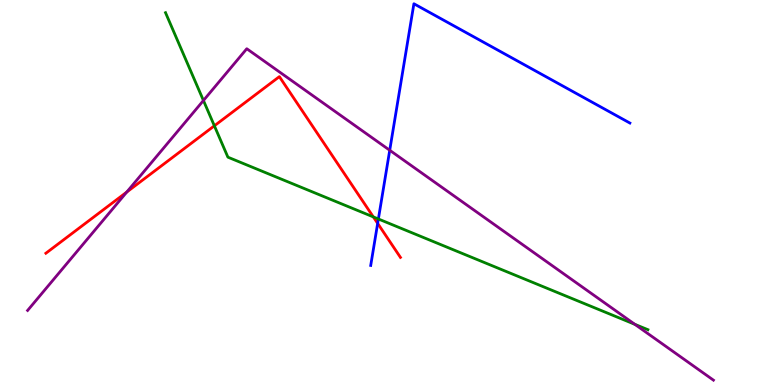[{'lines': ['blue', 'red'], 'intersections': [{'x': 4.87, 'y': 4.2}]}, {'lines': ['green', 'red'], 'intersections': [{'x': 2.77, 'y': 6.73}, {'x': 4.82, 'y': 4.37}]}, {'lines': ['purple', 'red'], 'intersections': [{'x': 1.64, 'y': 5.01}]}, {'lines': ['blue', 'green'], 'intersections': [{'x': 4.88, 'y': 4.31}]}, {'lines': ['blue', 'purple'], 'intersections': [{'x': 5.03, 'y': 6.1}]}, {'lines': ['green', 'purple'], 'intersections': [{'x': 2.63, 'y': 7.39}, {'x': 8.19, 'y': 1.58}]}]